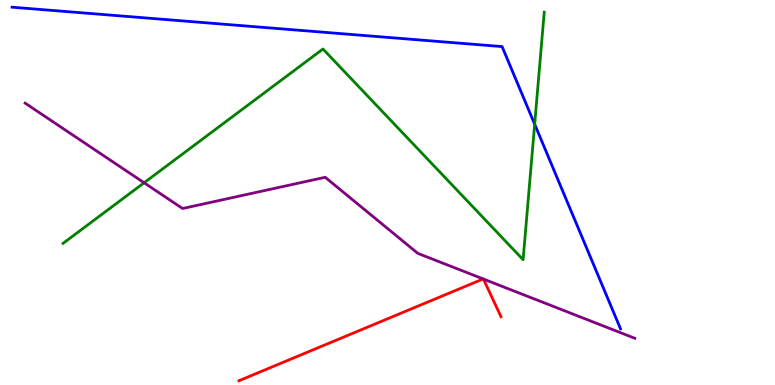[{'lines': ['blue', 'red'], 'intersections': []}, {'lines': ['green', 'red'], 'intersections': []}, {'lines': ['purple', 'red'], 'intersections': [{'x': 6.23, 'y': 2.75}, {'x': 6.24, 'y': 2.75}]}, {'lines': ['blue', 'green'], 'intersections': [{'x': 6.9, 'y': 6.77}]}, {'lines': ['blue', 'purple'], 'intersections': []}, {'lines': ['green', 'purple'], 'intersections': [{'x': 1.86, 'y': 5.25}]}]